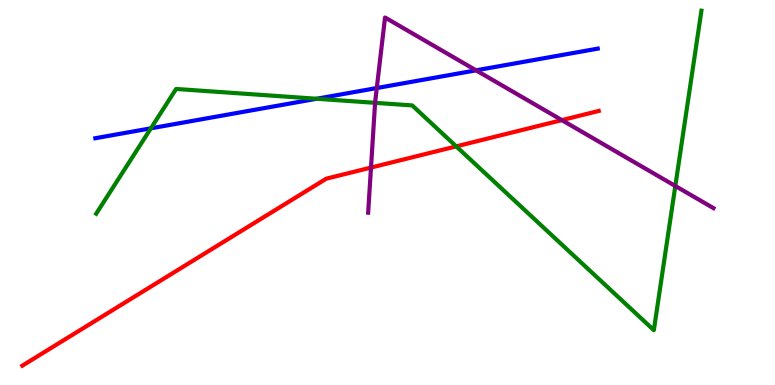[{'lines': ['blue', 'red'], 'intersections': []}, {'lines': ['green', 'red'], 'intersections': [{'x': 5.89, 'y': 6.2}]}, {'lines': ['purple', 'red'], 'intersections': [{'x': 4.79, 'y': 5.65}, {'x': 7.25, 'y': 6.88}]}, {'lines': ['blue', 'green'], 'intersections': [{'x': 1.95, 'y': 6.67}, {'x': 4.09, 'y': 7.43}]}, {'lines': ['blue', 'purple'], 'intersections': [{'x': 4.86, 'y': 7.71}, {'x': 6.14, 'y': 8.17}]}, {'lines': ['green', 'purple'], 'intersections': [{'x': 4.84, 'y': 7.33}, {'x': 8.71, 'y': 5.17}]}]